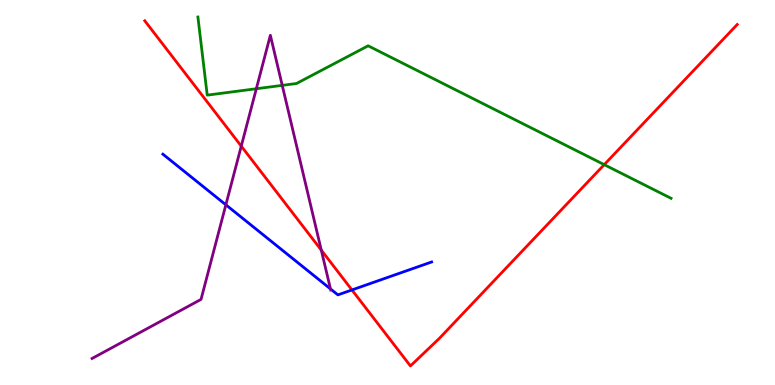[{'lines': ['blue', 'red'], 'intersections': [{'x': 4.54, 'y': 2.47}]}, {'lines': ['green', 'red'], 'intersections': [{'x': 7.8, 'y': 5.72}]}, {'lines': ['purple', 'red'], 'intersections': [{'x': 3.11, 'y': 6.2}, {'x': 4.15, 'y': 3.5}]}, {'lines': ['blue', 'green'], 'intersections': []}, {'lines': ['blue', 'purple'], 'intersections': [{'x': 2.91, 'y': 4.68}, {'x': 4.26, 'y': 2.5}]}, {'lines': ['green', 'purple'], 'intersections': [{'x': 3.31, 'y': 7.7}, {'x': 3.64, 'y': 7.78}]}]